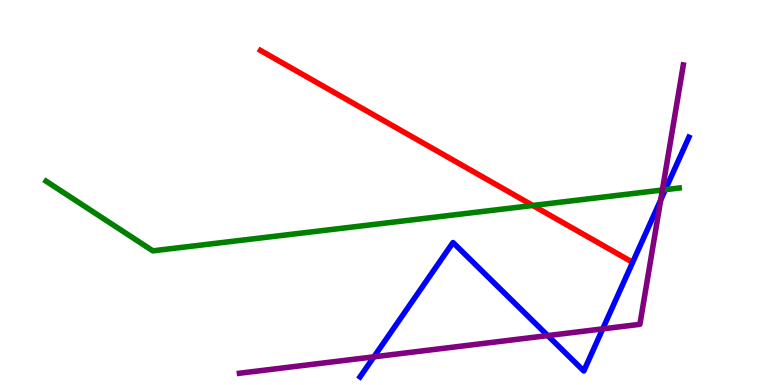[{'lines': ['blue', 'red'], 'intersections': []}, {'lines': ['green', 'red'], 'intersections': [{'x': 6.87, 'y': 4.66}]}, {'lines': ['purple', 'red'], 'intersections': []}, {'lines': ['blue', 'green'], 'intersections': [{'x': 8.58, 'y': 5.07}]}, {'lines': ['blue', 'purple'], 'intersections': [{'x': 4.82, 'y': 0.732}, {'x': 7.07, 'y': 1.28}, {'x': 7.78, 'y': 1.46}, {'x': 8.53, 'y': 4.81}]}, {'lines': ['green', 'purple'], 'intersections': [{'x': 8.55, 'y': 5.06}]}]